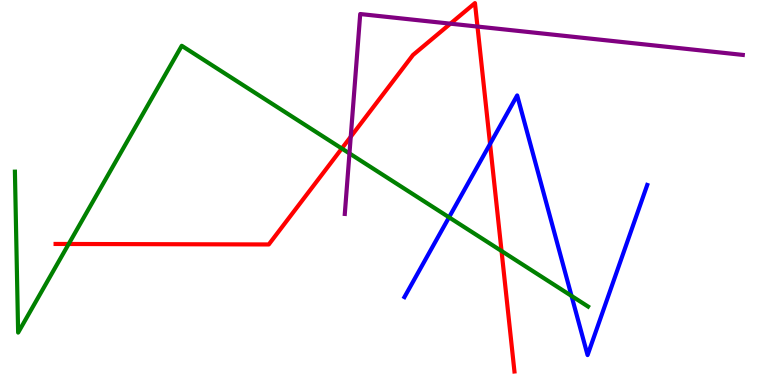[{'lines': ['blue', 'red'], 'intersections': [{'x': 6.32, 'y': 6.26}]}, {'lines': ['green', 'red'], 'intersections': [{'x': 0.886, 'y': 3.66}, {'x': 4.41, 'y': 6.14}, {'x': 6.47, 'y': 3.48}]}, {'lines': ['purple', 'red'], 'intersections': [{'x': 4.53, 'y': 6.45}, {'x': 5.81, 'y': 9.39}, {'x': 6.16, 'y': 9.31}]}, {'lines': ['blue', 'green'], 'intersections': [{'x': 5.79, 'y': 4.36}, {'x': 7.37, 'y': 2.31}]}, {'lines': ['blue', 'purple'], 'intersections': []}, {'lines': ['green', 'purple'], 'intersections': [{'x': 4.51, 'y': 6.02}]}]